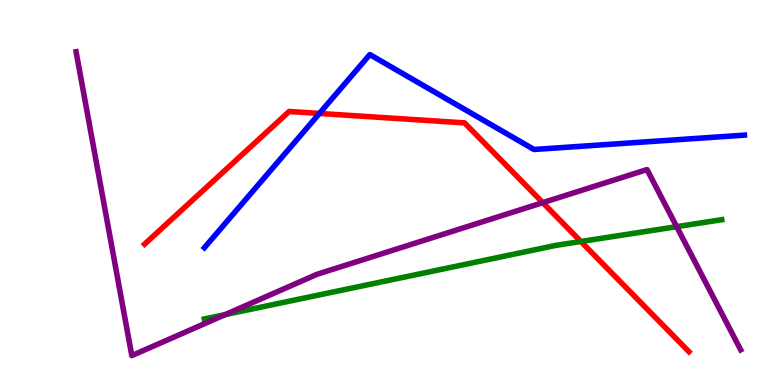[{'lines': ['blue', 'red'], 'intersections': [{'x': 4.12, 'y': 7.05}]}, {'lines': ['green', 'red'], 'intersections': [{'x': 7.5, 'y': 3.73}]}, {'lines': ['purple', 'red'], 'intersections': [{'x': 7.0, 'y': 4.74}]}, {'lines': ['blue', 'green'], 'intersections': []}, {'lines': ['blue', 'purple'], 'intersections': []}, {'lines': ['green', 'purple'], 'intersections': [{'x': 2.91, 'y': 1.83}, {'x': 8.73, 'y': 4.11}]}]